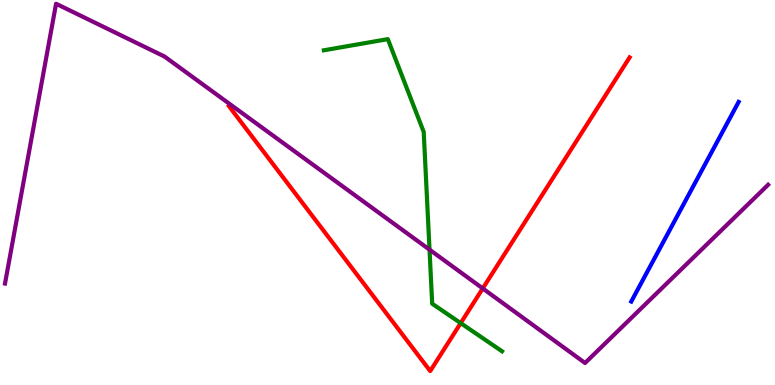[{'lines': ['blue', 'red'], 'intersections': []}, {'lines': ['green', 'red'], 'intersections': [{'x': 5.94, 'y': 1.61}]}, {'lines': ['purple', 'red'], 'intersections': [{'x': 6.23, 'y': 2.51}]}, {'lines': ['blue', 'green'], 'intersections': []}, {'lines': ['blue', 'purple'], 'intersections': []}, {'lines': ['green', 'purple'], 'intersections': [{'x': 5.54, 'y': 3.52}]}]